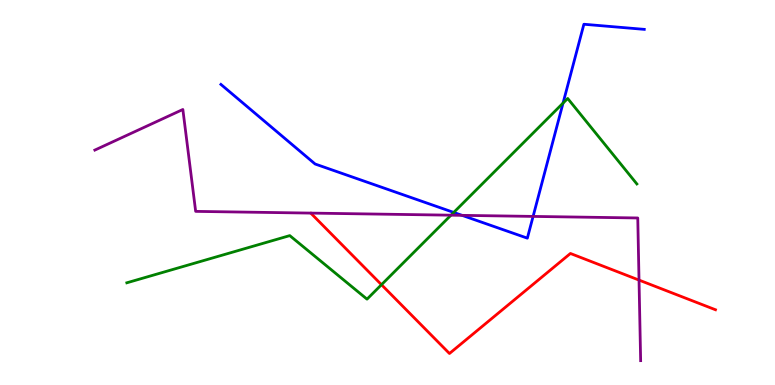[{'lines': ['blue', 'red'], 'intersections': []}, {'lines': ['green', 'red'], 'intersections': [{'x': 4.92, 'y': 2.61}]}, {'lines': ['purple', 'red'], 'intersections': [{'x': 8.25, 'y': 2.73}]}, {'lines': ['blue', 'green'], 'intersections': [{'x': 5.85, 'y': 4.48}, {'x': 7.27, 'y': 7.32}]}, {'lines': ['blue', 'purple'], 'intersections': [{'x': 5.96, 'y': 4.41}, {'x': 6.88, 'y': 4.38}]}, {'lines': ['green', 'purple'], 'intersections': [{'x': 5.82, 'y': 4.41}]}]